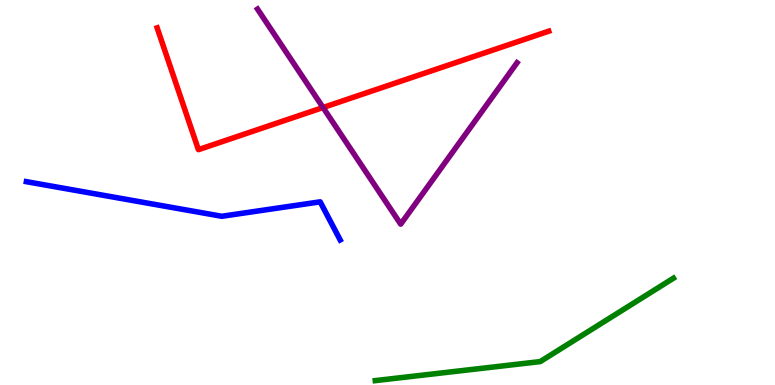[{'lines': ['blue', 'red'], 'intersections': []}, {'lines': ['green', 'red'], 'intersections': []}, {'lines': ['purple', 'red'], 'intersections': [{'x': 4.17, 'y': 7.21}]}, {'lines': ['blue', 'green'], 'intersections': []}, {'lines': ['blue', 'purple'], 'intersections': []}, {'lines': ['green', 'purple'], 'intersections': []}]